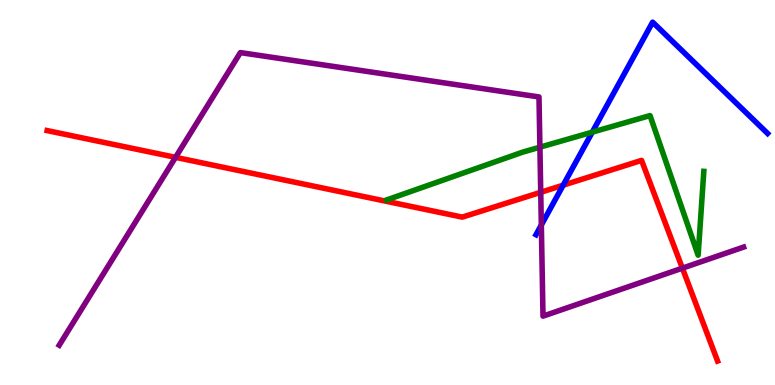[{'lines': ['blue', 'red'], 'intersections': [{'x': 7.27, 'y': 5.19}]}, {'lines': ['green', 'red'], 'intersections': []}, {'lines': ['purple', 'red'], 'intersections': [{'x': 2.26, 'y': 5.91}, {'x': 6.98, 'y': 5.01}, {'x': 8.8, 'y': 3.03}]}, {'lines': ['blue', 'green'], 'intersections': [{'x': 7.64, 'y': 6.57}]}, {'lines': ['blue', 'purple'], 'intersections': [{'x': 6.98, 'y': 4.16}]}, {'lines': ['green', 'purple'], 'intersections': [{'x': 6.97, 'y': 6.18}]}]